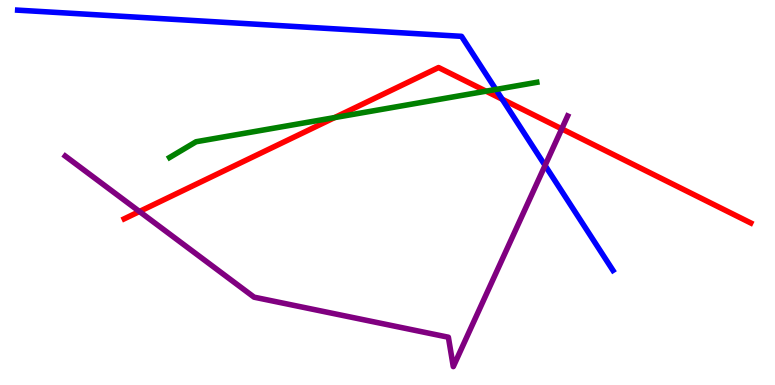[{'lines': ['blue', 'red'], 'intersections': [{'x': 6.48, 'y': 7.42}]}, {'lines': ['green', 'red'], 'intersections': [{'x': 4.32, 'y': 6.95}, {'x': 6.27, 'y': 7.63}]}, {'lines': ['purple', 'red'], 'intersections': [{'x': 1.8, 'y': 4.51}, {'x': 7.25, 'y': 6.65}]}, {'lines': ['blue', 'green'], 'intersections': [{'x': 6.4, 'y': 7.68}]}, {'lines': ['blue', 'purple'], 'intersections': [{'x': 7.03, 'y': 5.7}]}, {'lines': ['green', 'purple'], 'intersections': []}]